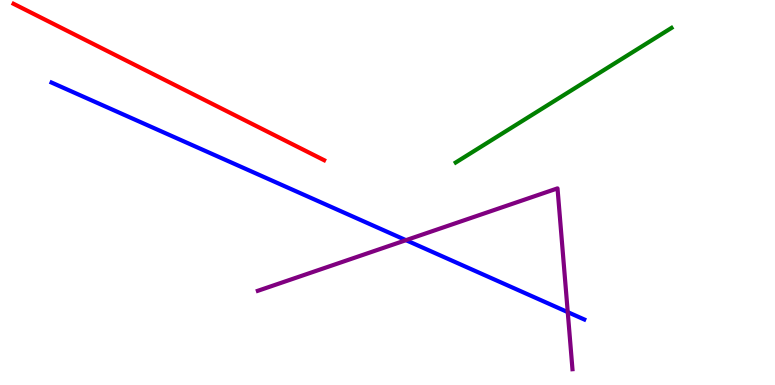[{'lines': ['blue', 'red'], 'intersections': []}, {'lines': ['green', 'red'], 'intersections': []}, {'lines': ['purple', 'red'], 'intersections': []}, {'lines': ['blue', 'green'], 'intersections': []}, {'lines': ['blue', 'purple'], 'intersections': [{'x': 5.24, 'y': 3.76}, {'x': 7.33, 'y': 1.89}]}, {'lines': ['green', 'purple'], 'intersections': []}]